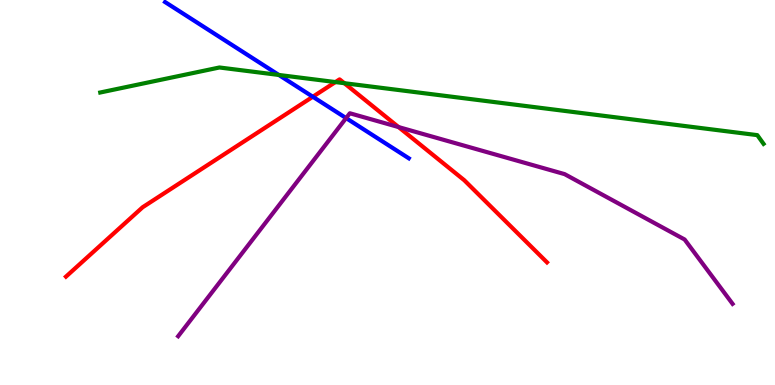[{'lines': ['blue', 'red'], 'intersections': [{'x': 4.04, 'y': 7.49}]}, {'lines': ['green', 'red'], 'intersections': [{'x': 4.33, 'y': 7.87}, {'x': 4.44, 'y': 7.84}]}, {'lines': ['purple', 'red'], 'intersections': [{'x': 5.14, 'y': 6.7}]}, {'lines': ['blue', 'green'], 'intersections': [{'x': 3.6, 'y': 8.05}]}, {'lines': ['blue', 'purple'], 'intersections': [{'x': 4.47, 'y': 6.93}]}, {'lines': ['green', 'purple'], 'intersections': []}]